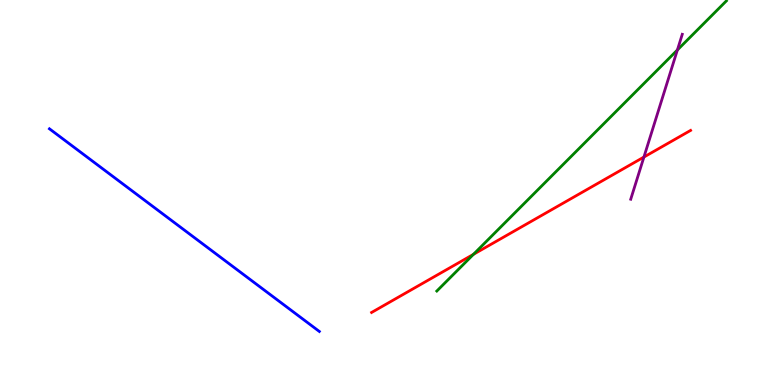[{'lines': ['blue', 'red'], 'intersections': []}, {'lines': ['green', 'red'], 'intersections': [{'x': 6.11, 'y': 3.39}]}, {'lines': ['purple', 'red'], 'intersections': [{'x': 8.31, 'y': 5.92}]}, {'lines': ['blue', 'green'], 'intersections': []}, {'lines': ['blue', 'purple'], 'intersections': []}, {'lines': ['green', 'purple'], 'intersections': [{'x': 8.74, 'y': 8.7}]}]